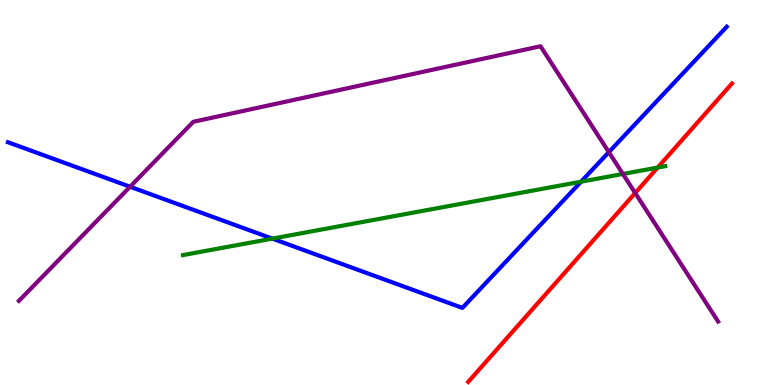[{'lines': ['blue', 'red'], 'intersections': []}, {'lines': ['green', 'red'], 'intersections': [{'x': 8.49, 'y': 5.65}]}, {'lines': ['purple', 'red'], 'intersections': [{'x': 8.2, 'y': 4.99}]}, {'lines': ['blue', 'green'], 'intersections': [{'x': 3.51, 'y': 3.8}, {'x': 7.5, 'y': 5.28}]}, {'lines': ['blue', 'purple'], 'intersections': [{'x': 1.68, 'y': 5.15}, {'x': 7.86, 'y': 6.05}]}, {'lines': ['green', 'purple'], 'intersections': [{'x': 8.04, 'y': 5.48}]}]